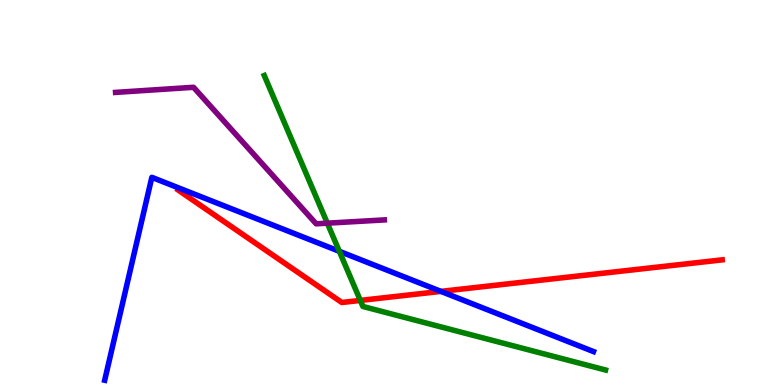[{'lines': ['blue', 'red'], 'intersections': [{'x': 5.69, 'y': 2.43}]}, {'lines': ['green', 'red'], 'intersections': [{'x': 4.65, 'y': 2.2}]}, {'lines': ['purple', 'red'], 'intersections': []}, {'lines': ['blue', 'green'], 'intersections': [{'x': 4.38, 'y': 3.47}]}, {'lines': ['blue', 'purple'], 'intersections': []}, {'lines': ['green', 'purple'], 'intersections': [{'x': 4.22, 'y': 4.2}]}]